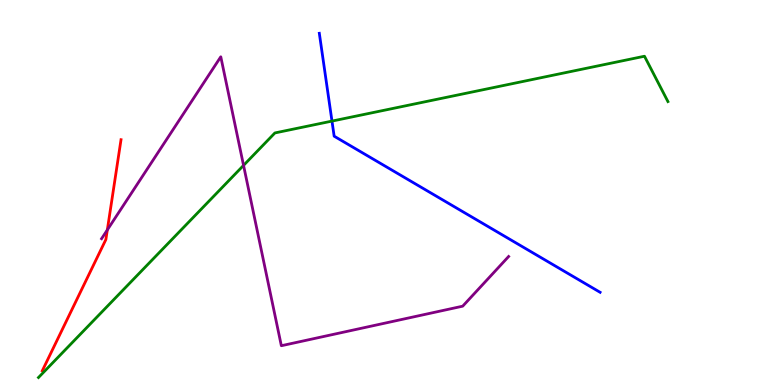[{'lines': ['blue', 'red'], 'intersections': []}, {'lines': ['green', 'red'], 'intersections': []}, {'lines': ['purple', 'red'], 'intersections': [{'x': 1.38, 'y': 4.03}]}, {'lines': ['blue', 'green'], 'intersections': [{'x': 4.28, 'y': 6.85}]}, {'lines': ['blue', 'purple'], 'intersections': []}, {'lines': ['green', 'purple'], 'intersections': [{'x': 3.14, 'y': 5.7}]}]